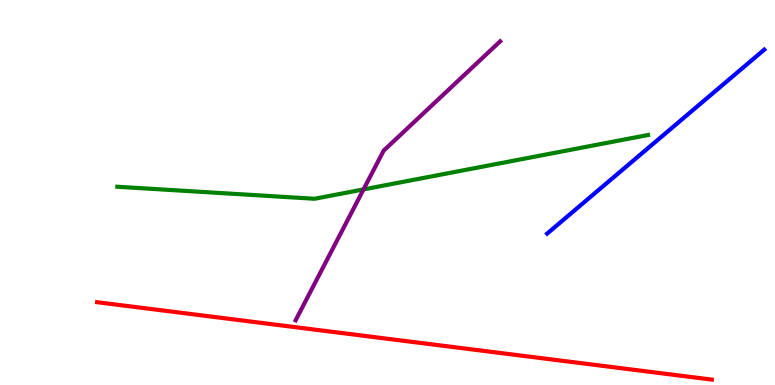[{'lines': ['blue', 'red'], 'intersections': []}, {'lines': ['green', 'red'], 'intersections': []}, {'lines': ['purple', 'red'], 'intersections': []}, {'lines': ['blue', 'green'], 'intersections': []}, {'lines': ['blue', 'purple'], 'intersections': []}, {'lines': ['green', 'purple'], 'intersections': [{'x': 4.69, 'y': 5.08}]}]